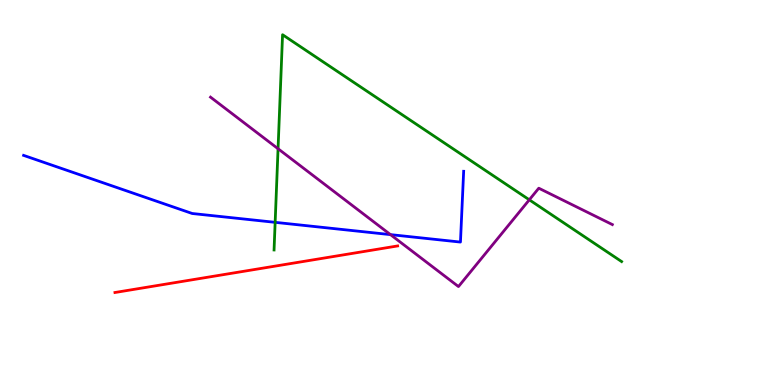[{'lines': ['blue', 'red'], 'intersections': []}, {'lines': ['green', 'red'], 'intersections': []}, {'lines': ['purple', 'red'], 'intersections': []}, {'lines': ['blue', 'green'], 'intersections': [{'x': 3.55, 'y': 4.22}]}, {'lines': ['blue', 'purple'], 'intersections': [{'x': 5.04, 'y': 3.91}]}, {'lines': ['green', 'purple'], 'intersections': [{'x': 3.59, 'y': 6.14}, {'x': 6.83, 'y': 4.81}]}]